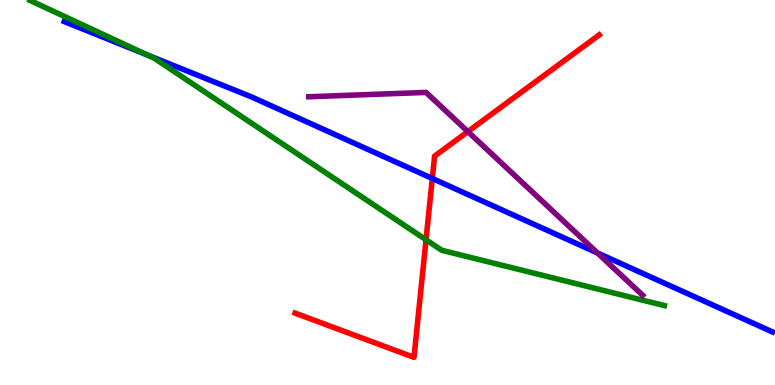[{'lines': ['blue', 'red'], 'intersections': [{'x': 5.58, 'y': 5.36}]}, {'lines': ['green', 'red'], 'intersections': [{'x': 5.5, 'y': 3.77}]}, {'lines': ['purple', 'red'], 'intersections': [{'x': 6.04, 'y': 6.58}]}, {'lines': ['blue', 'green'], 'intersections': [{'x': 1.9, 'y': 8.57}]}, {'lines': ['blue', 'purple'], 'intersections': [{'x': 7.71, 'y': 3.43}]}, {'lines': ['green', 'purple'], 'intersections': []}]